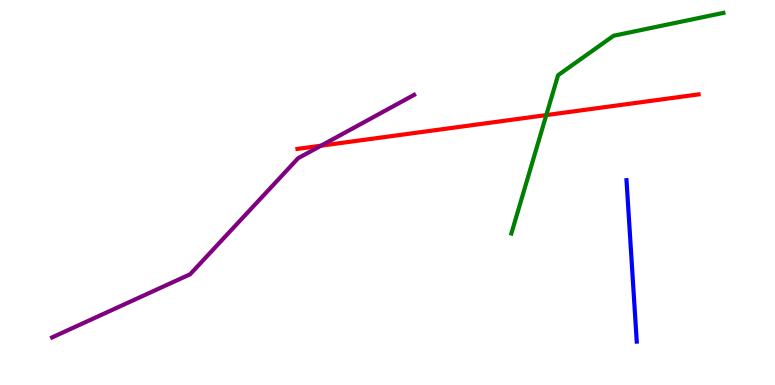[{'lines': ['blue', 'red'], 'intersections': []}, {'lines': ['green', 'red'], 'intersections': [{'x': 7.05, 'y': 7.01}]}, {'lines': ['purple', 'red'], 'intersections': [{'x': 4.14, 'y': 6.22}]}, {'lines': ['blue', 'green'], 'intersections': []}, {'lines': ['blue', 'purple'], 'intersections': []}, {'lines': ['green', 'purple'], 'intersections': []}]